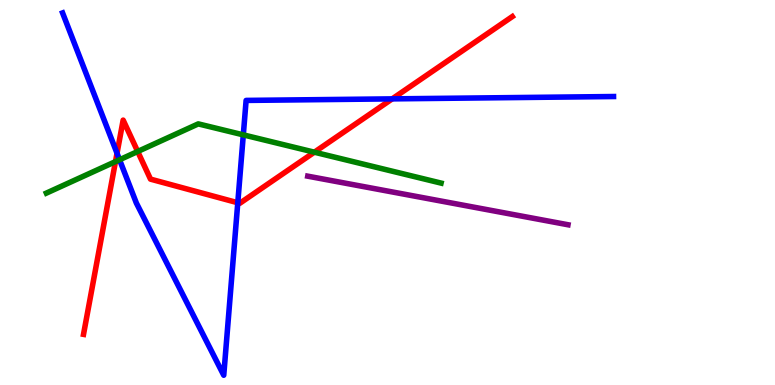[{'lines': ['blue', 'red'], 'intersections': [{'x': 1.51, 'y': 6.02}, {'x': 3.07, 'y': 4.73}, {'x': 5.06, 'y': 7.43}]}, {'lines': ['green', 'red'], 'intersections': [{'x': 1.49, 'y': 5.8}, {'x': 1.78, 'y': 6.07}, {'x': 4.06, 'y': 6.05}]}, {'lines': ['purple', 'red'], 'intersections': []}, {'lines': ['blue', 'green'], 'intersections': [{'x': 1.54, 'y': 5.85}, {'x': 3.14, 'y': 6.5}]}, {'lines': ['blue', 'purple'], 'intersections': []}, {'lines': ['green', 'purple'], 'intersections': []}]